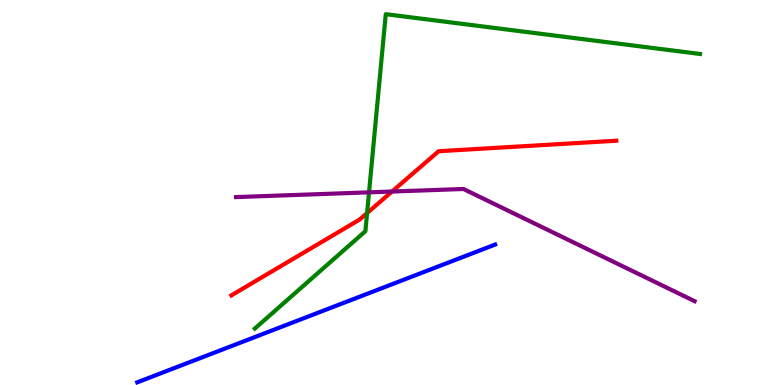[{'lines': ['blue', 'red'], 'intersections': []}, {'lines': ['green', 'red'], 'intersections': [{'x': 4.74, 'y': 4.47}]}, {'lines': ['purple', 'red'], 'intersections': [{'x': 5.06, 'y': 5.03}]}, {'lines': ['blue', 'green'], 'intersections': []}, {'lines': ['blue', 'purple'], 'intersections': []}, {'lines': ['green', 'purple'], 'intersections': [{'x': 4.76, 'y': 5.0}]}]